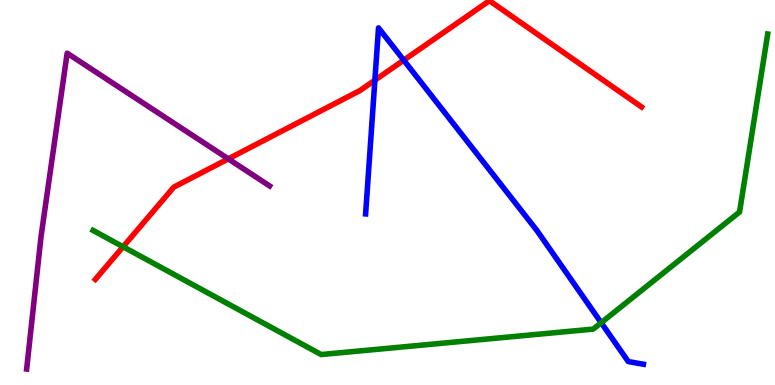[{'lines': ['blue', 'red'], 'intersections': [{'x': 4.84, 'y': 7.92}, {'x': 5.21, 'y': 8.44}]}, {'lines': ['green', 'red'], 'intersections': [{'x': 1.59, 'y': 3.59}]}, {'lines': ['purple', 'red'], 'intersections': [{'x': 2.95, 'y': 5.87}]}, {'lines': ['blue', 'green'], 'intersections': [{'x': 7.76, 'y': 1.62}]}, {'lines': ['blue', 'purple'], 'intersections': []}, {'lines': ['green', 'purple'], 'intersections': []}]